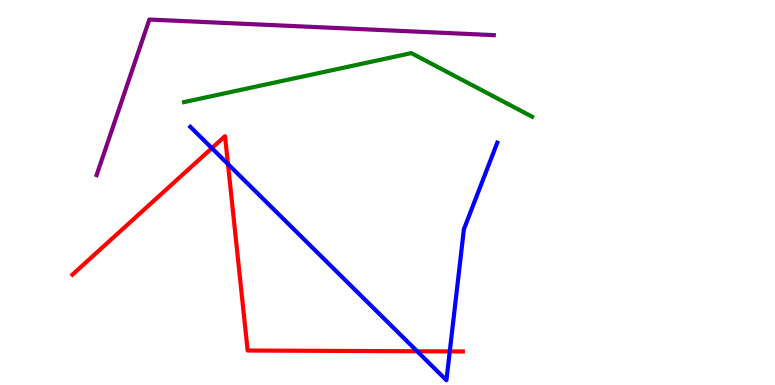[{'lines': ['blue', 'red'], 'intersections': [{'x': 2.73, 'y': 6.15}, {'x': 2.94, 'y': 5.74}, {'x': 5.38, 'y': 0.876}, {'x': 5.8, 'y': 0.873}]}, {'lines': ['green', 'red'], 'intersections': []}, {'lines': ['purple', 'red'], 'intersections': []}, {'lines': ['blue', 'green'], 'intersections': []}, {'lines': ['blue', 'purple'], 'intersections': []}, {'lines': ['green', 'purple'], 'intersections': []}]